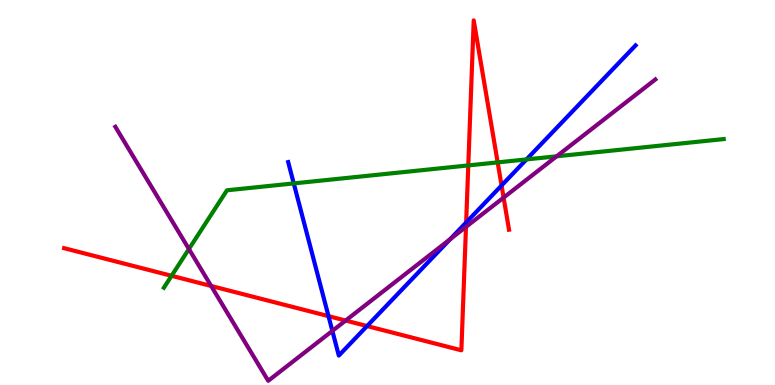[{'lines': ['blue', 'red'], 'intersections': [{'x': 4.24, 'y': 1.79}, {'x': 4.74, 'y': 1.53}, {'x': 6.01, 'y': 4.22}, {'x': 6.47, 'y': 5.18}]}, {'lines': ['green', 'red'], 'intersections': [{'x': 2.21, 'y': 2.84}, {'x': 6.04, 'y': 5.7}, {'x': 6.42, 'y': 5.78}]}, {'lines': ['purple', 'red'], 'intersections': [{'x': 2.72, 'y': 2.57}, {'x': 4.46, 'y': 1.67}, {'x': 6.01, 'y': 4.11}, {'x': 6.5, 'y': 4.87}]}, {'lines': ['blue', 'green'], 'intersections': [{'x': 3.79, 'y': 5.24}, {'x': 6.79, 'y': 5.86}]}, {'lines': ['blue', 'purple'], 'intersections': [{'x': 4.29, 'y': 1.41}, {'x': 5.81, 'y': 3.79}]}, {'lines': ['green', 'purple'], 'intersections': [{'x': 2.44, 'y': 3.53}, {'x': 7.18, 'y': 5.94}]}]